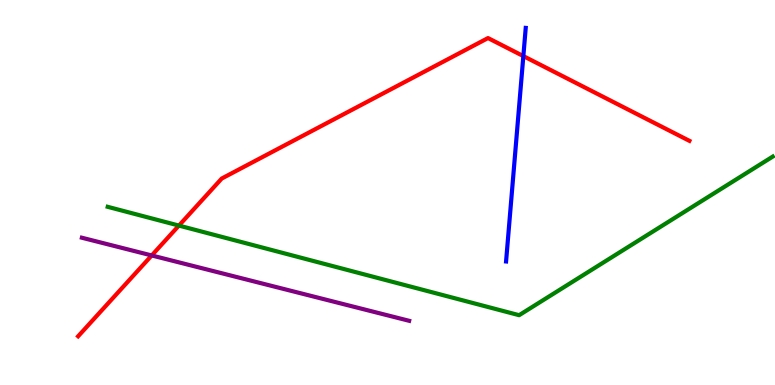[{'lines': ['blue', 'red'], 'intersections': [{'x': 6.75, 'y': 8.54}]}, {'lines': ['green', 'red'], 'intersections': [{'x': 2.31, 'y': 4.14}]}, {'lines': ['purple', 'red'], 'intersections': [{'x': 1.96, 'y': 3.36}]}, {'lines': ['blue', 'green'], 'intersections': []}, {'lines': ['blue', 'purple'], 'intersections': []}, {'lines': ['green', 'purple'], 'intersections': []}]